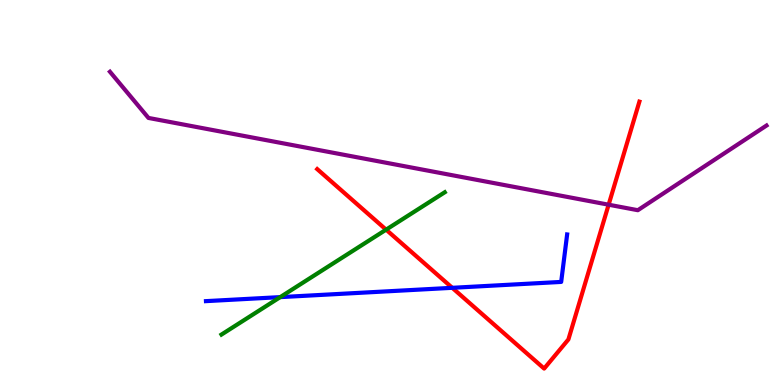[{'lines': ['blue', 'red'], 'intersections': [{'x': 5.84, 'y': 2.52}]}, {'lines': ['green', 'red'], 'intersections': [{'x': 4.98, 'y': 4.03}]}, {'lines': ['purple', 'red'], 'intersections': [{'x': 7.85, 'y': 4.68}]}, {'lines': ['blue', 'green'], 'intersections': [{'x': 3.62, 'y': 2.28}]}, {'lines': ['blue', 'purple'], 'intersections': []}, {'lines': ['green', 'purple'], 'intersections': []}]